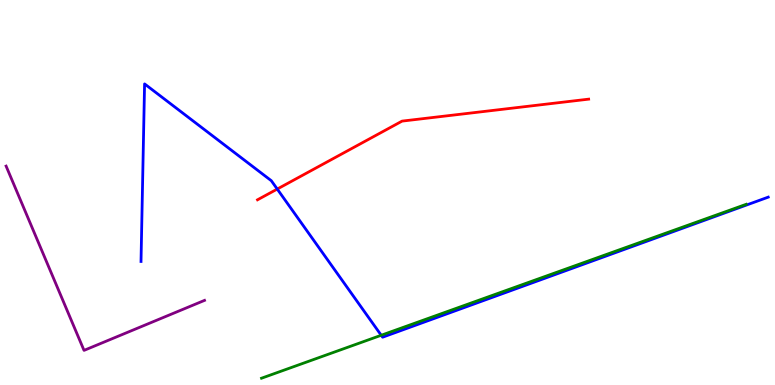[{'lines': ['blue', 'red'], 'intersections': [{'x': 3.58, 'y': 5.09}]}, {'lines': ['green', 'red'], 'intersections': []}, {'lines': ['purple', 'red'], 'intersections': []}, {'lines': ['blue', 'green'], 'intersections': [{'x': 4.92, 'y': 1.29}]}, {'lines': ['blue', 'purple'], 'intersections': []}, {'lines': ['green', 'purple'], 'intersections': []}]